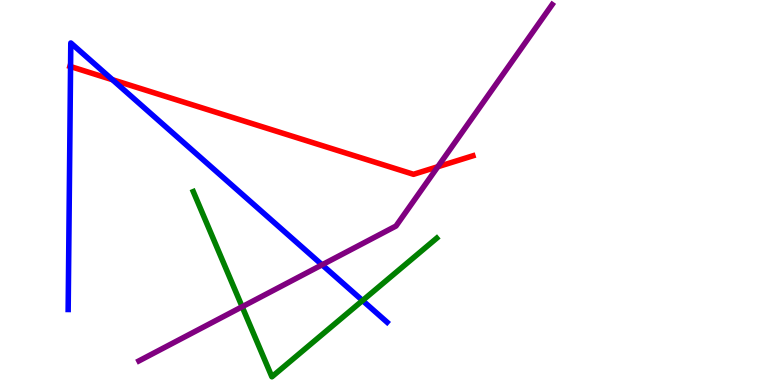[{'lines': ['blue', 'red'], 'intersections': [{'x': 0.91, 'y': 8.27}, {'x': 1.45, 'y': 7.93}]}, {'lines': ['green', 'red'], 'intersections': []}, {'lines': ['purple', 'red'], 'intersections': [{'x': 5.65, 'y': 5.67}]}, {'lines': ['blue', 'green'], 'intersections': [{'x': 4.68, 'y': 2.19}]}, {'lines': ['blue', 'purple'], 'intersections': [{'x': 4.16, 'y': 3.12}]}, {'lines': ['green', 'purple'], 'intersections': [{'x': 3.12, 'y': 2.03}]}]